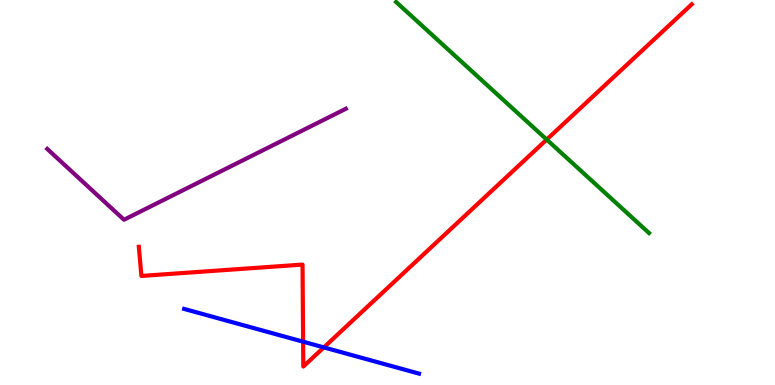[{'lines': ['blue', 'red'], 'intersections': [{'x': 3.91, 'y': 1.12}, {'x': 4.18, 'y': 0.977}]}, {'lines': ['green', 'red'], 'intersections': [{'x': 7.05, 'y': 6.37}]}, {'lines': ['purple', 'red'], 'intersections': []}, {'lines': ['blue', 'green'], 'intersections': []}, {'lines': ['blue', 'purple'], 'intersections': []}, {'lines': ['green', 'purple'], 'intersections': []}]